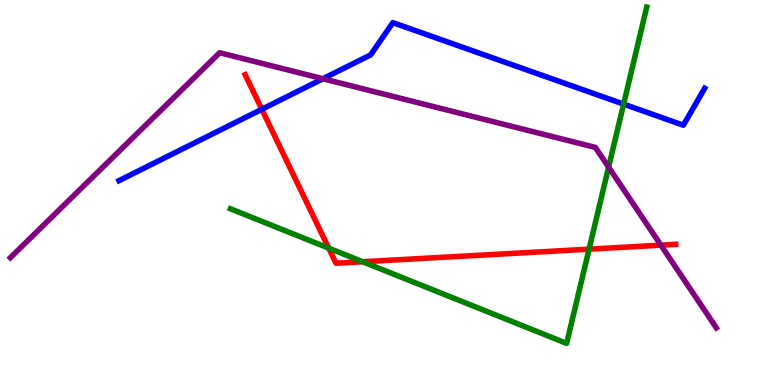[{'lines': ['blue', 'red'], 'intersections': [{'x': 3.38, 'y': 7.16}]}, {'lines': ['green', 'red'], 'intersections': [{'x': 4.24, 'y': 3.55}, {'x': 4.68, 'y': 3.2}, {'x': 7.6, 'y': 3.53}]}, {'lines': ['purple', 'red'], 'intersections': [{'x': 8.53, 'y': 3.63}]}, {'lines': ['blue', 'green'], 'intersections': [{'x': 8.05, 'y': 7.3}]}, {'lines': ['blue', 'purple'], 'intersections': [{'x': 4.17, 'y': 7.95}]}, {'lines': ['green', 'purple'], 'intersections': [{'x': 7.85, 'y': 5.66}]}]